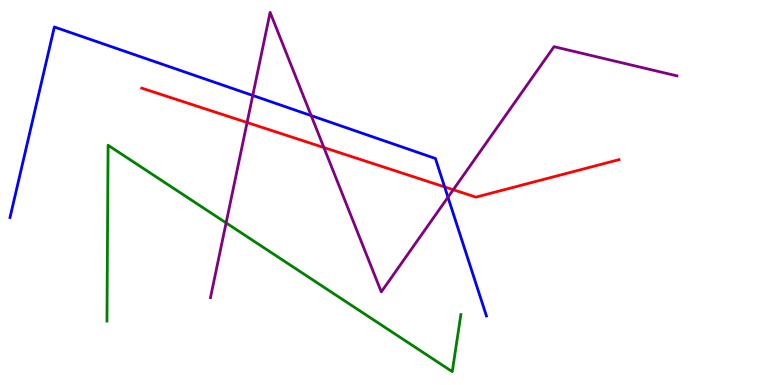[{'lines': ['blue', 'red'], 'intersections': [{'x': 5.74, 'y': 5.15}]}, {'lines': ['green', 'red'], 'intersections': []}, {'lines': ['purple', 'red'], 'intersections': [{'x': 3.19, 'y': 6.82}, {'x': 4.18, 'y': 6.17}, {'x': 5.85, 'y': 5.07}]}, {'lines': ['blue', 'green'], 'intersections': []}, {'lines': ['blue', 'purple'], 'intersections': [{'x': 3.26, 'y': 7.52}, {'x': 4.02, 'y': 7.0}, {'x': 5.78, 'y': 4.88}]}, {'lines': ['green', 'purple'], 'intersections': [{'x': 2.92, 'y': 4.21}]}]